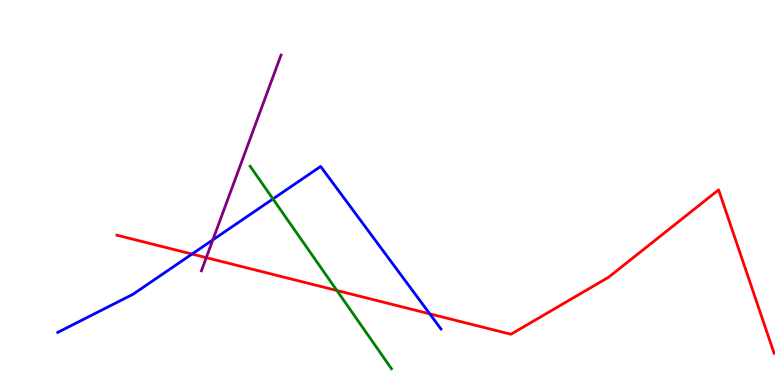[{'lines': ['blue', 'red'], 'intersections': [{'x': 2.48, 'y': 3.4}, {'x': 5.55, 'y': 1.85}]}, {'lines': ['green', 'red'], 'intersections': [{'x': 4.35, 'y': 2.46}]}, {'lines': ['purple', 'red'], 'intersections': [{'x': 2.66, 'y': 3.31}]}, {'lines': ['blue', 'green'], 'intersections': [{'x': 3.52, 'y': 4.83}]}, {'lines': ['blue', 'purple'], 'intersections': [{'x': 2.75, 'y': 3.77}]}, {'lines': ['green', 'purple'], 'intersections': []}]